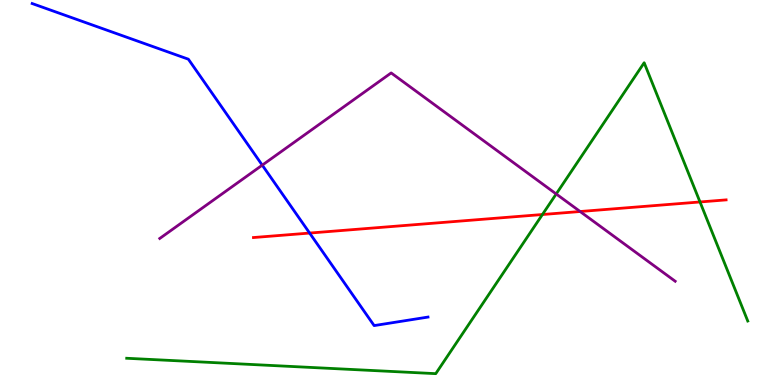[{'lines': ['blue', 'red'], 'intersections': [{'x': 4.0, 'y': 3.95}]}, {'lines': ['green', 'red'], 'intersections': [{'x': 7.0, 'y': 4.43}, {'x': 9.03, 'y': 4.75}]}, {'lines': ['purple', 'red'], 'intersections': [{'x': 7.49, 'y': 4.51}]}, {'lines': ['blue', 'green'], 'intersections': []}, {'lines': ['blue', 'purple'], 'intersections': [{'x': 3.38, 'y': 5.71}]}, {'lines': ['green', 'purple'], 'intersections': [{'x': 7.18, 'y': 4.96}]}]